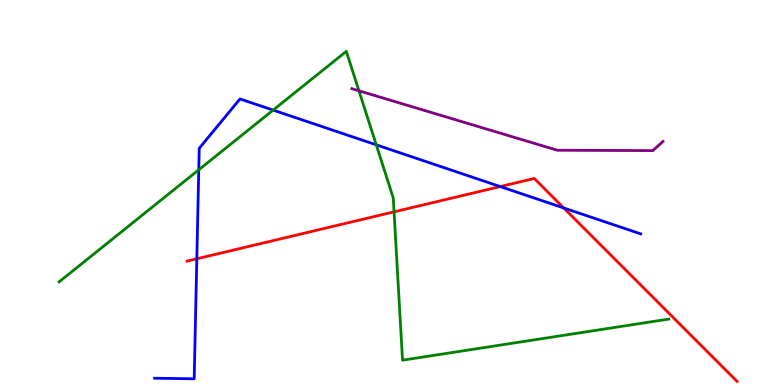[{'lines': ['blue', 'red'], 'intersections': [{'x': 2.54, 'y': 3.28}, {'x': 6.45, 'y': 5.15}, {'x': 7.27, 'y': 4.6}]}, {'lines': ['green', 'red'], 'intersections': [{'x': 5.08, 'y': 4.5}]}, {'lines': ['purple', 'red'], 'intersections': []}, {'lines': ['blue', 'green'], 'intersections': [{'x': 2.56, 'y': 5.59}, {'x': 3.52, 'y': 7.14}, {'x': 4.85, 'y': 6.24}]}, {'lines': ['blue', 'purple'], 'intersections': []}, {'lines': ['green', 'purple'], 'intersections': [{'x': 4.63, 'y': 7.64}]}]